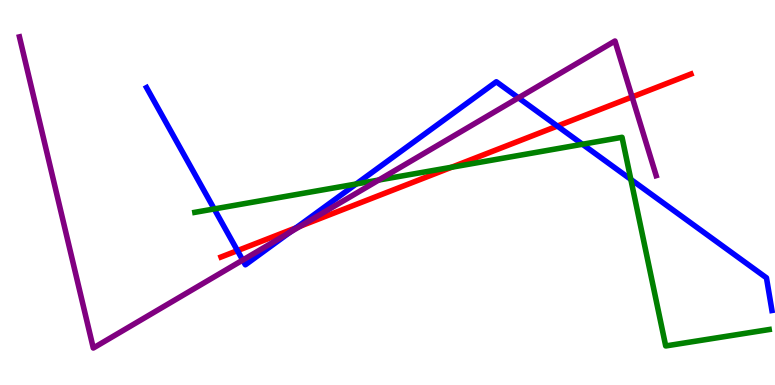[{'lines': ['blue', 'red'], 'intersections': [{'x': 3.06, 'y': 3.49}, {'x': 3.82, 'y': 4.08}, {'x': 7.19, 'y': 6.73}]}, {'lines': ['green', 'red'], 'intersections': [{'x': 5.83, 'y': 5.66}]}, {'lines': ['purple', 'red'], 'intersections': [{'x': 3.88, 'y': 4.13}, {'x': 8.16, 'y': 7.48}]}, {'lines': ['blue', 'green'], 'intersections': [{'x': 2.76, 'y': 4.57}, {'x': 4.6, 'y': 5.22}, {'x': 7.52, 'y': 6.25}, {'x': 8.14, 'y': 5.34}]}, {'lines': ['blue', 'purple'], 'intersections': [{'x': 3.13, 'y': 3.24}, {'x': 3.74, 'y': 3.97}, {'x': 6.69, 'y': 7.46}]}, {'lines': ['green', 'purple'], 'intersections': [{'x': 4.89, 'y': 5.32}]}]